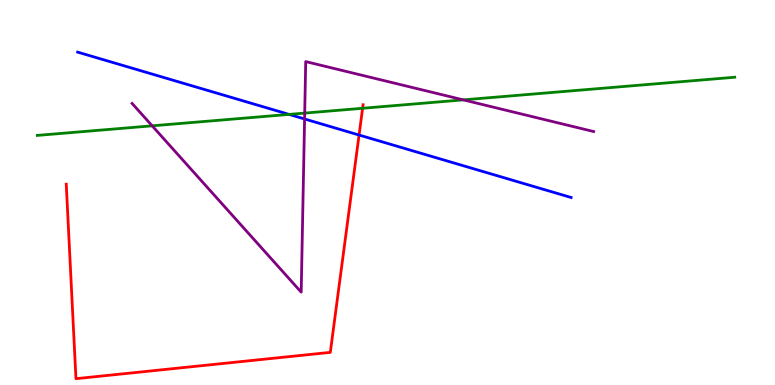[{'lines': ['blue', 'red'], 'intersections': [{'x': 4.63, 'y': 6.49}]}, {'lines': ['green', 'red'], 'intersections': [{'x': 4.68, 'y': 7.19}]}, {'lines': ['purple', 'red'], 'intersections': []}, {'lines': ['blue', 'green'], 'intersections': [{'x': 3.73, 'y': 7.03}]}, {'lines': ['blue', 'purple'], 'intersections': [{'x': 3.93, 'y': 6.91}]}, {'lines': ['green', 'purple'], 'intersections': [{'x': 1.96, 'y': 6.73}, {'x': 3.93, 'y': 7.06}, {'x': 5.98, 'y': 7.41}]}]